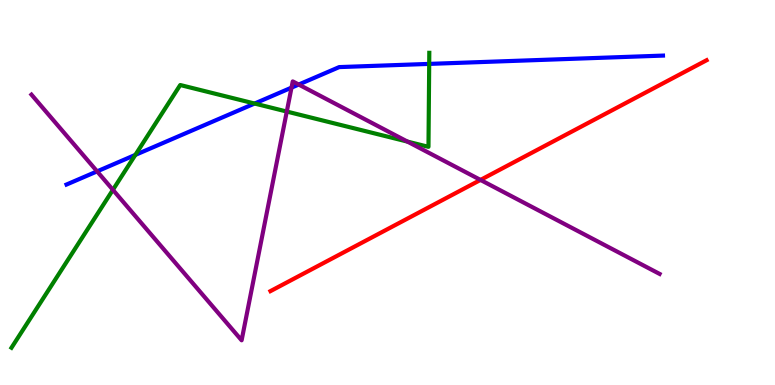[{'lines': ['blue', 'red'], 'intersections': []}, {'lines': ['green', 'red'], 'intersections': []}, {'lines': ['purple', 'red'], 'intersections': [{'x': 6.2, 'y': 5.33}]}, {'lines': ['blue', 'green'], 'intersections': [{'x': 1.75, 'y': 5.98}, {'x': 3.29, 'y': 7.31}, {'x': 5.54, 'y': 8.34}]}, {'lines': ['blue', 'purple'], 'intersections': [{'x': 1.25, 'y': 5.55}, {'x': 3.76, 'y': 7.72}, {'x': 3.85, 'y': 7.8}]}, {'lines': ['green', 'purple'], 'intersections': [{'x': 1.46, 'y': 5.07}, {'x': 3.7, 'y': 7.1}, {'x': 5.26, 'y': 6.32}]}]